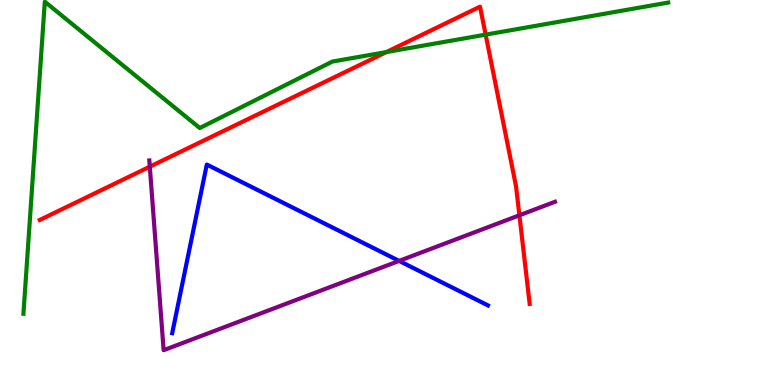[{'lines': ['blue', 'red'], 'intersections': []}, {'lines': ['green', 'red'], 'intersections': [{'x': 4.99, 'y': 8.65}, {'x': 6.27, 'y': 9.1}]}, {'lines': ['purple', 'red'], 'intersections': [{'x': 1.93, 'y': 5.67}, {'x': 6.7, 'y': 4.41}]}, {'lines': ['blue', 'green'], 'intersections': []}, {'lines': ['blue', 'purple'], 'intersections': [{'x': 5.15, 'y': 3.22}]}, {'lines': ['green', 'purple'], 'intersections': []}]